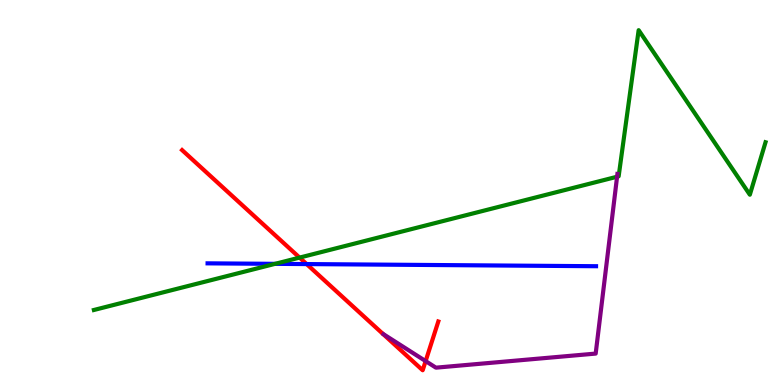[{'lines': ['blue', 'red'], 'intersections': [{'x': 3.96, 'y': 3.14}]}, {'lines': ['green', 'red'], 'intersections': [{'x': 3.87, 'y': 3.31}]}, {'lines': ['purple', 'red'], 'intersections': [{'x': 5.49, 'y': 0.621}]}, {'lines': ['blue', 'green'], 'intersections': [{'x': 3.55, 'y': 3.15}]}, {'lines': ['blue', 'purple'], 'intersections': []}, {'lines': ['green', 'purple'], 'intersections': [{'x': 7.96, 'y': 5.41}]}]